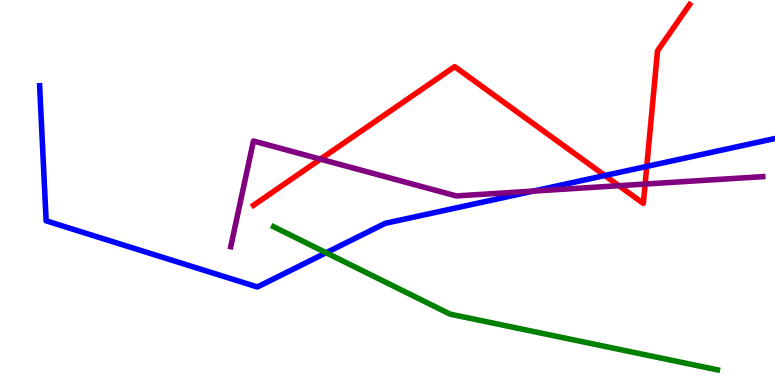[{'lines': ['blue', 'red'], 'intersections': [{'x': 7.8, 'y': 5.44}, {'x': 8.35, 'y': 5.68}]}, {'lines': ['green', 'red'], 'intersections': []}, {'lines': ['purple', 'red'], 'intersections': [{'x': 4.13, 'y': 5.87}, {'x': 7.99, 'y': 5.18}, {'x': 8.32, 'y': 5.22}]}, {'lines': ['blue', 'green'], 'intersections': [{'x': 4.21, 'y': 3.44}]}, {'lines': ['blue', 'purple'], 'intersections': [{'x': 6.88, 'y': 5.04}]}, {'lines': ['green', 'purple'], 'intersections': []}]